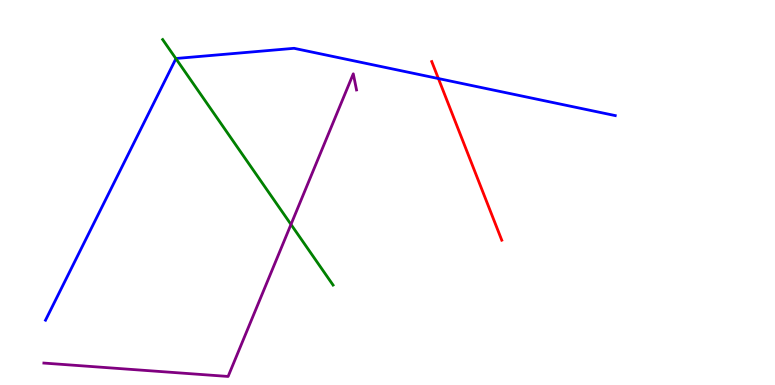[{'lines': ['blue', 'red'], 'intersections': [{'x': 5.66, 'y': 7.96}]}, {'lines': ['green', 'red'], 'intersections': []}, {'lines': ['purple', 'red'], 'intersections': []}, {'lines': ['blue', 'green'], 'intersections': [{'x': 2.27, 'y': 8.48}]}, {'lines': ['blue', 'purple'], 'intersections': []}, {'lines': ['green', 'purple'], 'intersections': [{'x': 3.75, 'y': 4.17}]}]